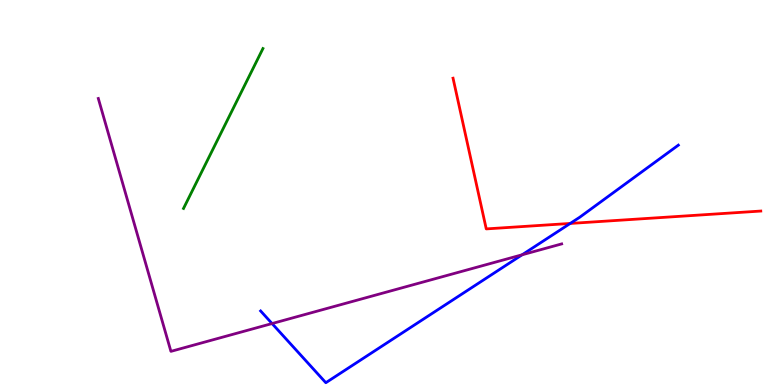[{'lines': ['blue', 'red'], 'intersections': [{'x': 7.36, 'y': 4.2}]}, {'lines': ['green', 'red'], 'intersections': []}, {'lines': ['purple', 'red'], 'intersections': []}, {'lines': ['blue', 'green'], 'intersections': []}, {'lines': ['blue', 'purple'], 'intersections': [{'x': 3.51, 'y': 1.6}, {'x': 6.74, 'y': 3.38}]}, {'lines': ['green', 'purple'], 'intersections': []}]